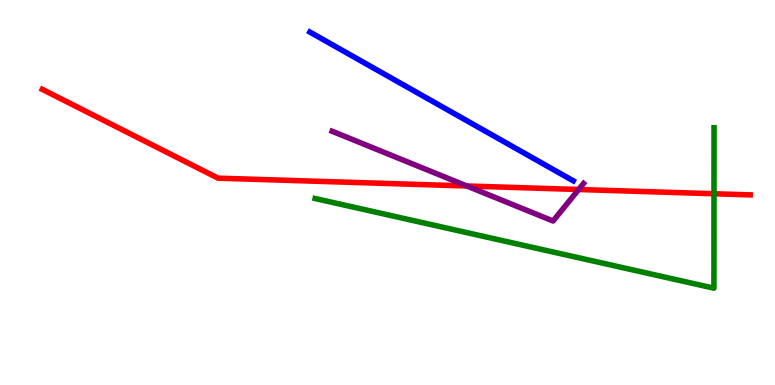[{'lines': ['blue', 'red'], 'intersections': []}, {'lines': ['green', 'red'], 'intersections': [{'x': 9.21, 'y': 4.97}]}, {'lines': ['purple', 'red'], 'intersections': [{'x': 6.02, 'y': 5.17}, {'x': 7.47, 'y': 5.08}]}, {'lines': ['blue', 'green'], 'intersections': []}, {'lines': ['blue', 'purple'], 'intersections': []}, {'lines': ['green', 'purple'], 'intersections': []}]